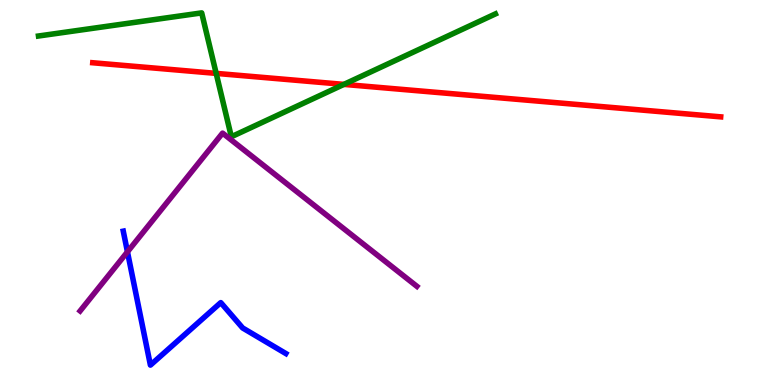[{'lines': ['blue', 'red'], 'intersections': []}, {'lines': ['green', 'red'], 'intersections': [{'x': 2.79, 'y': 8.09}, {'x': 4.44, 'y': 7.81}]}, {'lines': ['purple', 'red'], 'intersections': []}, {'lines': ['blue', 'green'], 'intersections': []}, {'lines': ['blue', 'purple'], 'intersections': [{'x': 1.64, 'y': 3.46}]}, {'lines': ['green', 'purple'], 'intersections': []}]